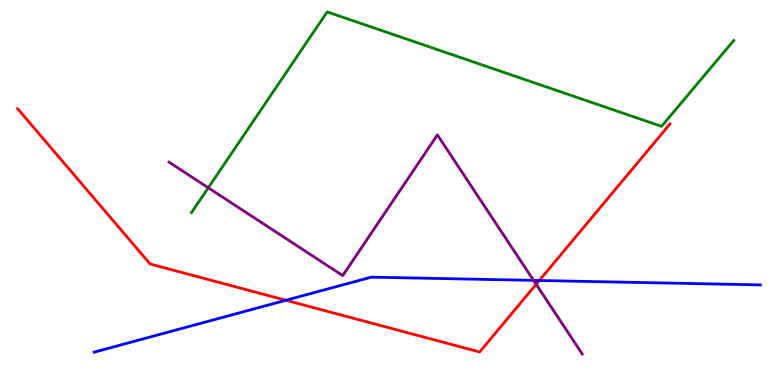[{'lines': ['blue', 'red'], 'intersections': [{'x': 3.69, 'y': 2.2}, {'x': 6.96, 'y': 2.71}]}, {'lines': ['green', 'red'], 'intersections': []}, {'lines': ['purple', 'red'], 'intersections': [{'x': 6.92, 'y': 2.62}]}, {'lines': ['blue', 'green'], 'intersections': []}, {'lines': ['blue', 'purple'], 'intersections': [{'x': 6.88, 'y': 2.72}]}, {'lines': ['green', 'purple'], 'intersections': [{'x': 2.69, 'y': 5.12}]}]